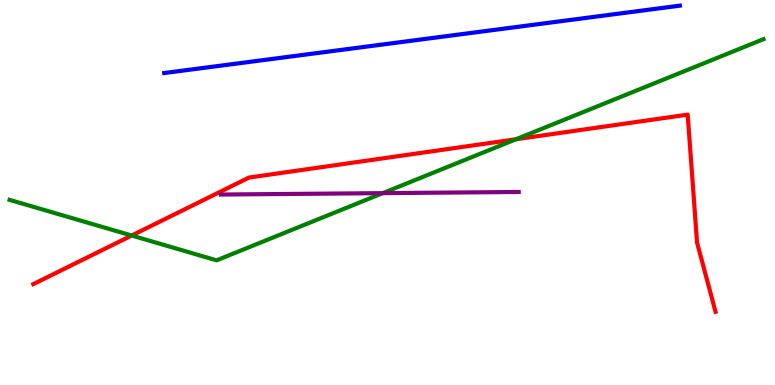[{'lines': ['blue', 'red'], 'intersections': []}, {'lines': ['green', 'red'], 'intersections': [{'x': 1.7, 'y': 3.88}, {'x': 6.66, 'y': 6.38}]}, {'lines': ['purple', 'red'], 'intersections': []}, {'lines': ['blue', 'green'], 'intersections': []}, {'lines': ['blue', 'purple'], 'intersections': []}, {'lines': ['green', 'purple'], 'intersections': [{'x': 4.94, 'y': 4.98}]}]